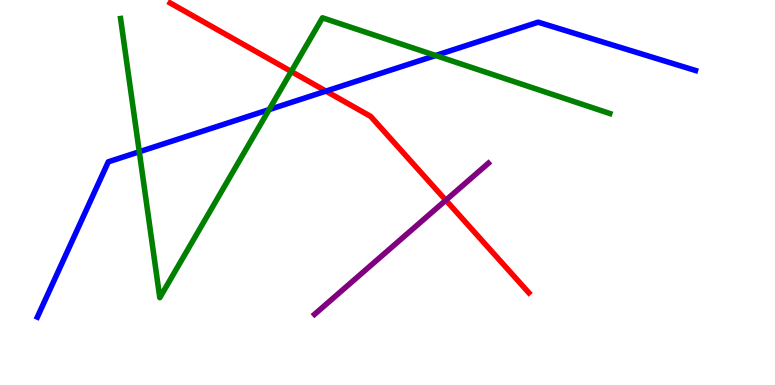[{'lines': ['blue', 'red'], 'intersections': [{'x': 4.21, 'y': 7.63}]}, {'lines': ['green', 'red'], 'intersections': [{'x': 3.76, 'y': 8.14}]}, {'lines': ['purple', 'red'], 'intersections': [{'x': 5.75, 'y': 4.8}]}, {'lines': ['blue', 'green'], 'intersections': [{'x': 1.8, 'y': 6.06}, {'x': 3.47, 'y': 7.15}, {'x': 5.62, 'y': 8.56}]}, {'lines': ['blue', 'purple'], 'intersections': []}, {'lines': ['green', 'purple'], 'intersections': []}]